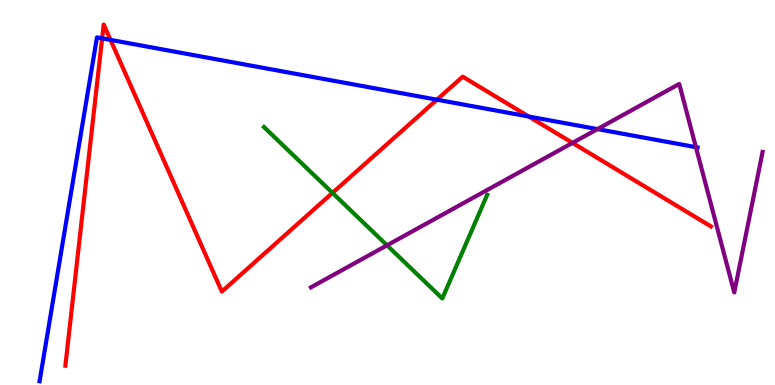[{'lines': ['blue', 'red'], 'intersections': [{'x': 1.32, 'y': 9.0}, {'x': 1.43, 'y': 8.96}, {'x': 5.64, 'y': 7.41}, {'x': 6.82, 'y': 6.97}]}, {'lines': ['green', 'red'], 'intersections': [{'x': 4.29, 'y': 4.99}]}, {'lines': ['purple', 'red'], 'intersections': [{'x': 7.39, 'y': 6.29}]}, {'lines': ['blue', 'green'], 'intersections': []}, {'lines': ['blue', 'purple'], 'intersections': [{'x': 7.71, 'y': 6.65}, {'x': 8.98, 'y': 6.18}]}, {'lines': ['green', 'purple'], 'intersections': [{'x': 4.99, 'y': 3.63}]}]